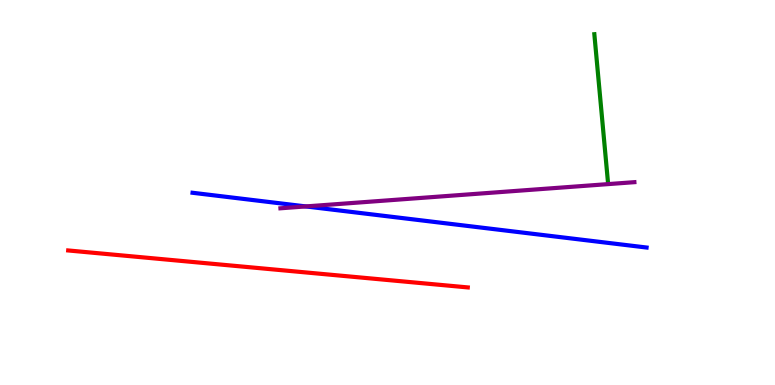[{'lines': ['blue', 'red'], 'intersections': []}, {'lines': ['green', 'red'], 'intersections': []}, {'lines': ['purple', 'red'], 'intersections': []}, {'lines': ['blue', 'green'], 'intersections': []}, {'lines': ['blue', 'purple'], 'intersections': [{'x': 3.95, 'y': 4.64}]}, {'lines': ['green', 'purple'], 'intersections': []}]